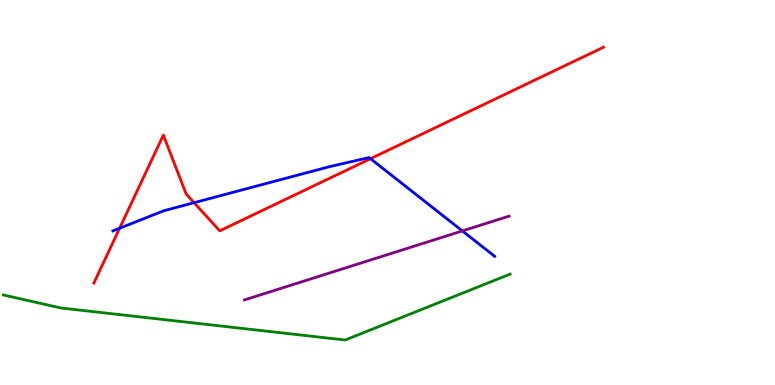[{'lines': ['blue', 'red'], 'intersections': [{'x': 1.54, 'y': 4.07}, {'x': 2.5, 'y': 4.74}, {'x': 4.78, 'y': 5.88}]}, {'lines': ['green', 'red'], 'intersections': []}, {'lines': ['purple', 'red'], 'intersections': []}, {'lines': ['blue', 'green'], 'intersections': []}, {'lines': ['blue', 'purple'], 'intersections': [{'x': 5.97, 'y': 4.0}]}, {'lines': ['green', 'purple'], 'intersections': []}]